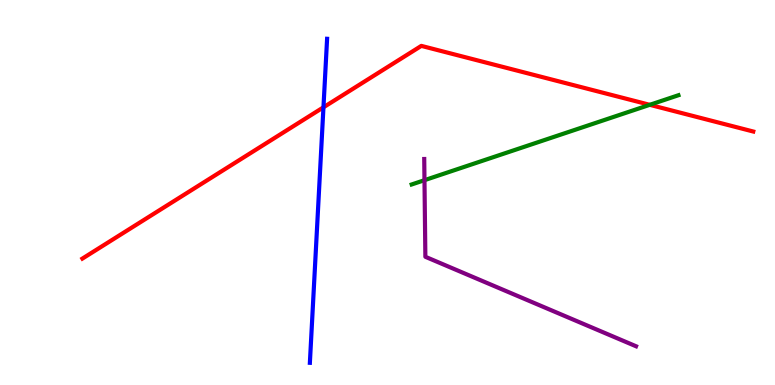[{'lines': ['blue', 'red'], 'intersections': [{'x': 4.17, 'y': 7.21}]}, {'lines': ['green', 'red'], 'intersections': [{'x': 8.38, 'y': 7.28}]}, {'lines': ['purple', 'red'], 'intersections': []}, {'lines': ['blue', 'green'], 'intersections': []}, {'lines': ['blue', 'purple'], 'intersections': []}, {'lines': ['green', 'purple'], 'intersections': [{'x': 5.48, 'y': 5.32}]}]